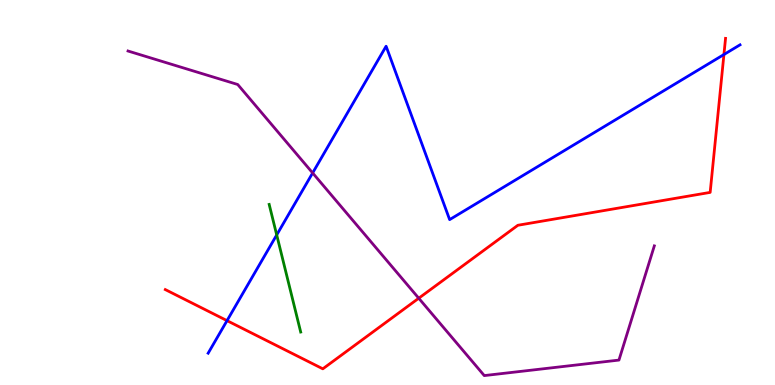[{'lines': ['blue', 'red'], 'intersections': [{'x': 2.93, 'y': 1.67}, {'x': 9.34, 'y': 8.58}]}, {'lines': ['green', 'red'], 'intersections': []}, {'lines': ['purple', 'red'], 'intersections': [{'x': 5.4, 'y': 2.25}]}, {'lines': ['blue', 'green'], 'intersections': [{'x': 3.57, 'y': 3.9}]}, {'lines': ['blue', 'purple'], 'intersections': [{'x': 4.03, 'y': 5.51}]}, {'lines': ['green', 'purple'], 'intersections': []}]